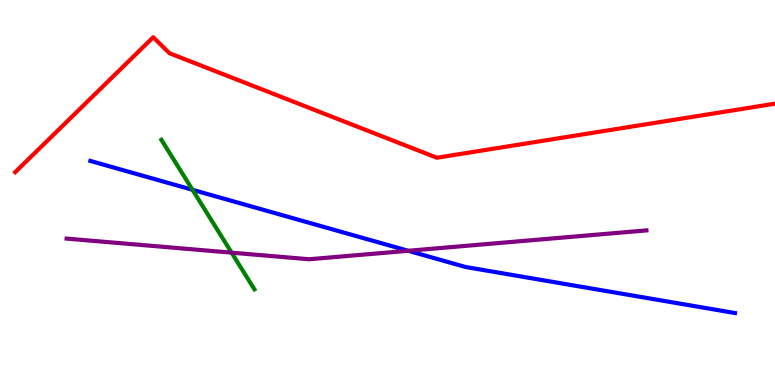[{'lines': ['blue', 'red'], 'intersections': []}, {'lines': ['green', 'red'], 'intersections': []}, {'lines': ['purple', 'red'], 'intersections': []}, {'lines': ['blue', 'green'], 'intersections': [{'x': 2.48, 'y': 5.07}]}, {'lines': ['blue', 'purple'], 'intersections': [{'x': 5.27, 'y': 3.49}]}, {'lines': ['green', 'purple'], 'intersections': [{'x': 2.99, 'y': 3.44}]}]